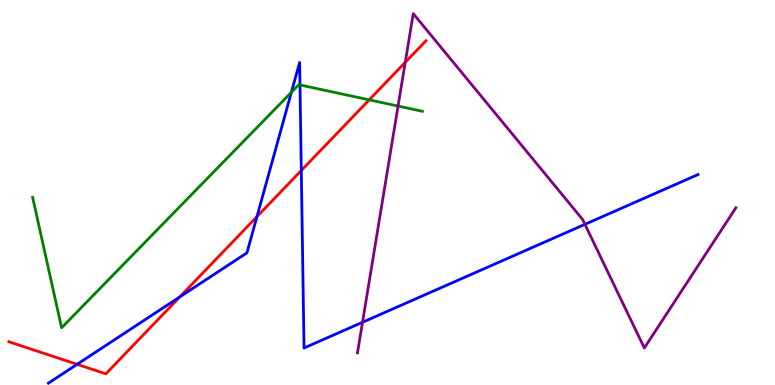[{'lines': ['blue', 'red'], 'intersections': [{'x': 0.995, 'y': 0.537}, {'x': 2.32, 'y': 2.29}, {'x': 3.32, 'y': 4.37}, {'x': 3.89, 'y': 5.57}]}, {'lines': ['green', 'red'], 'intersections': [{'x': 4.76, 'y': 7.41}]}, {'lines': ['purple', 'red'], 'intersections': [{'x': 5.23, 'y': 8.38}]}, {'lines': ['blue', 'green'], 'intersections': [{'x': 3.76, 'y': 7.6}, {'x': 3.87, 'y': 7.79}]}, {'lines': ['blue', 'purple'], 'intersections': [{'x': 4.68, 'y': 1.63}, {'x': 7.55, 'y': 4.17}]}, {'lines': ['green', 'purple'], 'intersections': [{'x': 5.14, 'y': 7.25}]}]